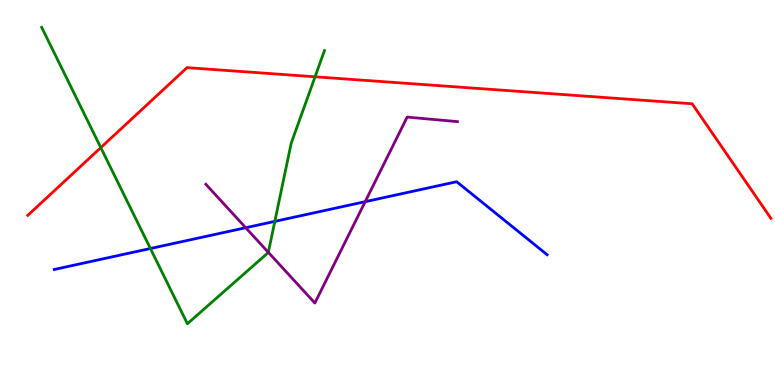[{'lines': ['blue', 'red'], 'intersections': []}, {'lines': ['green', 'red'], 'intersections': [{'x': 1.3, 'y': 6.17}, {'x': 4.07, 'y': 8.01}]}, {'lines': ['purple', 'red'], 'intersections': []}, {'lines': ['blue', 'green'], 'intersections': [{'x': 1.94, 'y': 3.55}, {'x': 3.55, 'y': 4.25}]}, {'lines': ['blue', 'purple'], 'intersections': [{'x': 3.17, 'y': 4.09}, {'x': 4.71, 'y': 4.76}]}, {'lines': ['green', 'purple'], 'intersections': [{'x': 3.46, 'y': 3.45}]}]